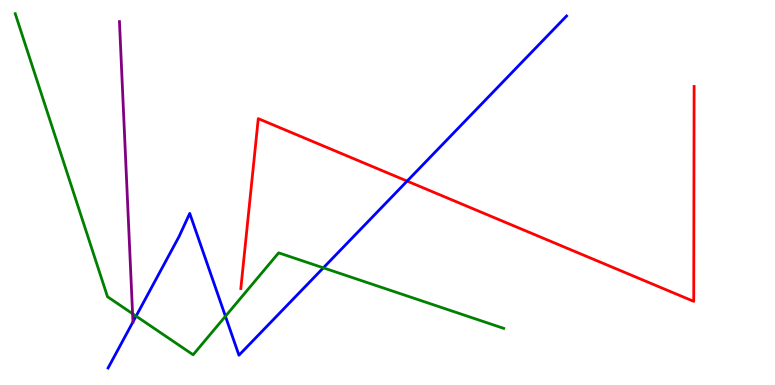[{'lines': ['blue', 'red'], 'intersections': [{'x': 5.25, 'y': 5.3}]}, {'lines': ['green', 'red'], 'intersections': []}, {'lines': ['purple', 'red'], 'intersections': []}, {'lines': ['blue', 'green'], 'intersections': [{'x': 1.76, 'y': 1.79}, {'x': 2.91, 'y': 1.79}, {'x': 4.17, 'y': 3.04}]}, {'lines': ['blue', 'purple'], 'intersections': [{'x': 1.72, 'y': 1.64}]}, {'lines': ['green', 'purple'], 'intersections': [{'x': 1.71, 'y': 1.85}]}]